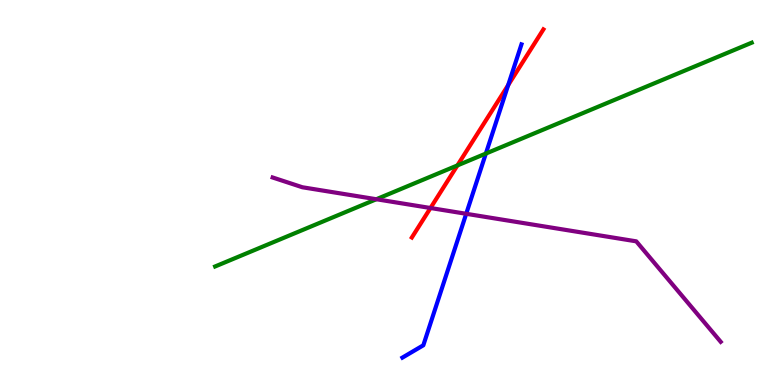[{'lines': ['blue', 'red'], 'intersections': [{'x': 6.56, 'y': 7.79}]}, {'lines': ['green', 'red'], 'intersections': [{'x': 5.9, 'y': 5.7}]}, {'lines': ['purple', 'red'], 'intersections': [{'x': 5.55, 'y': 4.6}]}, {'lines': ['blue', 'green'], 'intersections': [{'x': 6.27, 'y': 6.01}]}, {'lines': ['blue', 'purple'], 'intersections': [{'x': 6.02, 'y': 4.45}]}, {'lines': ['green', 'purple'], 'intersections': [{'x': 4.86, 'y': 4.82}]}]